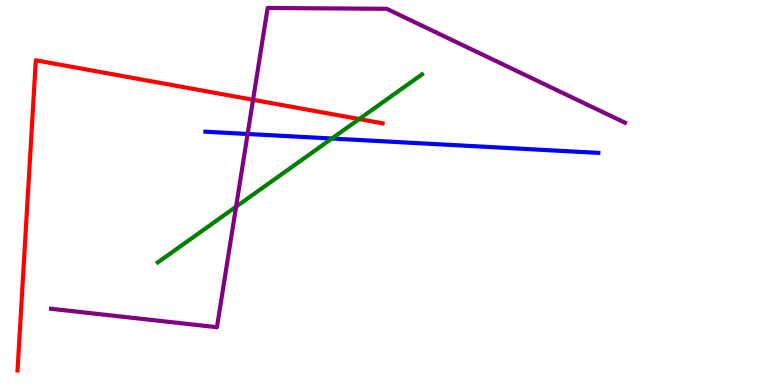[{'lines': ['blue', 'red'], 'intersections': []}, {'lines': ['green', 'red'], 'intersections': [{'x': 4.63, 'y': 6.91}]}, {'lines': ['purple', 'red'], 'intersections': [{'x': 3.27, 'y': 7.41}]}, {'lines': ['blue', 'green'], 'intersections': [{'x': 4.28, 'y': 6.4}]}, {'lines': ['blue', 'purple'], 'intersections': [{'x': 3.2, 'y': 6.52}]}, {'lines': ['green', 'purple'], 'intersections': [{'x': 3.05, 'y': 4.63}]}]